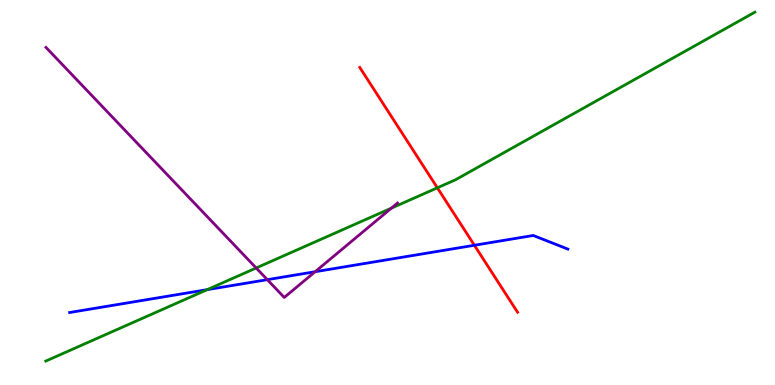[{'lines': ['blue', 'red'], 'intersections': [{'x': 6.12, 'y': 3.63}]}, {'lines': ['green', 'red'], 'intersections': [{'x': 5.64, 'y': 5.12}]}, {'lines': ['purple', 'red'], 'intersections': []}, {'lines': ['blue', 'green'], 'intersections': [{'x': 2.67, 'y': 2.48}]}, {'lines': ['blue', 'purple'], 'intersections': [{'x': 3.45, 'y': 2.74}, {'x': 4.07, 'y': 2.94}]}, {'lines': ['green', 'purple'], 'intersections': [{'x': 3.31, 'y': 3.04}, {'x': 5.05, 'y': 4.59}]}]